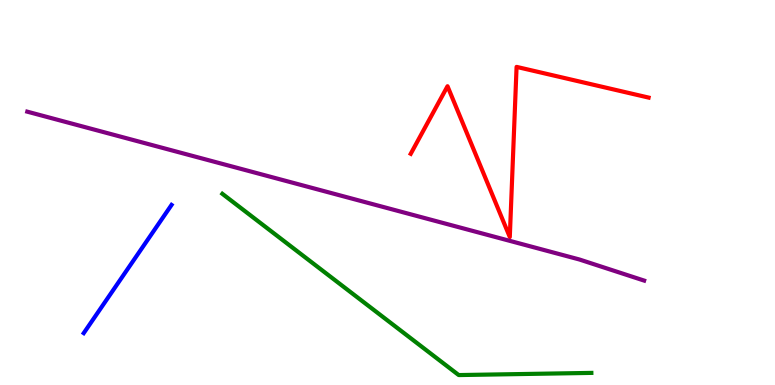[{'lines': ['blue', 'red'], 'intersections': []}, {'lines': ['green', 'red'], 'intersections': []}, {'lines': ['purple', 'red'], 'intersections': []}, {'lines': ['blue', 'green'], 'intersections': []}, {'lines': ['blue', 'purple'], 'intersections': []}, {'lines': ['green', 'purple'], 'intersections': []}]